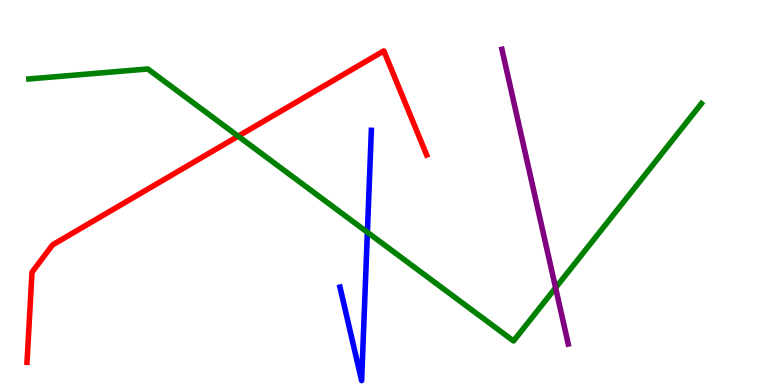[{'lines': ['blue', 'red'], 'intersections': []}, {'lines': ['green', 'red'], 'intersections': [{'x': 3.07, 'y': 6.46}]}, {'lines': ['purple', 'red'], 'intersections': []}, {'lines': ['blue', 'green'], 'intersections': [{'x': 4.74, 'y': 3.97}]}, {'lines': ['blue', 'purple'], 'intersections': []}, {'lines': ['green', 'purple'], 'intersections': [{'x': 7.17, 'y': 2.52}]}]